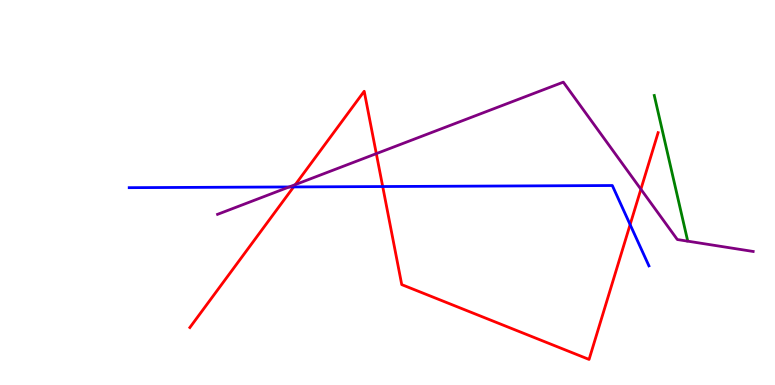[{'lines': ['blue', 'red'], 'intersections': [{'x': 3.79, 'y': 5.14}, {'x': 4.94, 'y': 5.15}, {'x': 8.13, 'y': 4.17}]}, {'lines': ['green', 'red'], 'intersections': []}, {'lines': ['purple', 'red'], 'intersections': [{'x': 3.81, 'y': 5.21}, {'x': 4.86, 'y': 6.01}, {'x': 8.27, 'y': 5.08}]}, {'lines': ['blue', 'green'], 'intersections': []}, {'lines': ['blue', 'purple'], 'intersections': [{'x': 3.73, 'y': 5.14}]}, {'lines': ['green', 'purple'], 'intersections': []}]